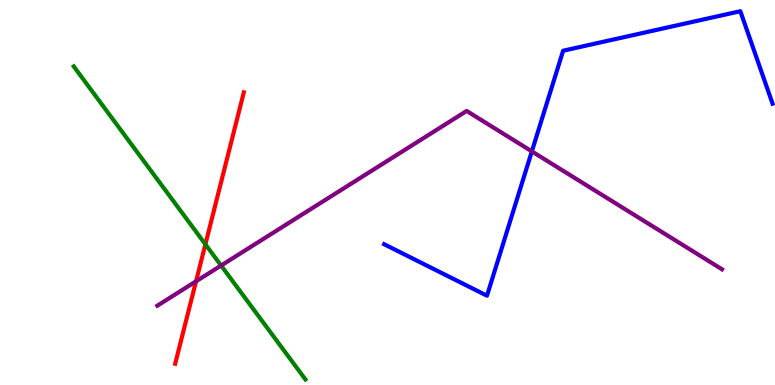[{'lines': ['blue', 'red'], 'intersections': []}, {'lines': ['green', 'red'], 'intersections': [{'x': 2.65, 'y': 3.65}]}, {'lines': ['purple', 'red'], 'intersections': [{'x': 2.53, 'y': 2.69}]}, {'lines': ['blue', 'green'], 'intersections': []}, {'lines': ['blue', 'purple'], 'intersections': [{'x': 6.86, 'y': 6.07}]}, {'lines': ['green', 'purple'], 'intersections': [{'x': 2.85, 'y': 3.1}]}]